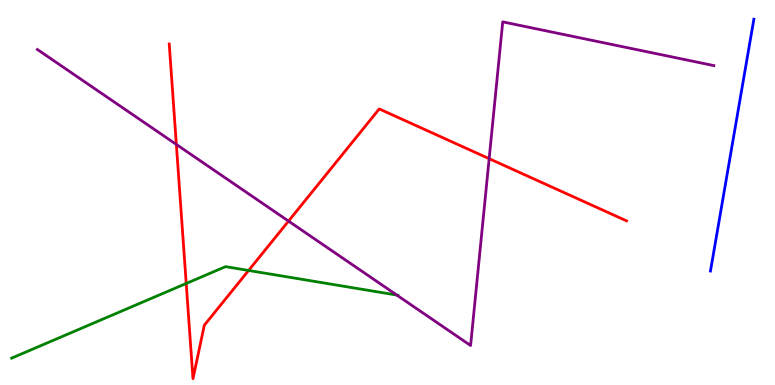[{'lines': ['blue', 'red'], 'intersections': []}, {'lines': ['green', 'red'], 'intersections': [{'x': 2.4, 'y': 2.64}, {'x': 3.21, 'y': 2.98}]}, {'lines': ['purple', 'red'], 'intersections': [{'x': 2.28, 'y': 6.25}, {'x': 3.72, 'y': 4.26}, {'x': 6.31, 'y': 5.88}]}, {'lines': ['blue', 'green'], 'intersections': []}, {'lines': ['blue', 'purple'], 'intersections': []}, {'lines': ['green', 'purple'], 'intersections': [{'x': 5.12, 'y': 2.34}]}]